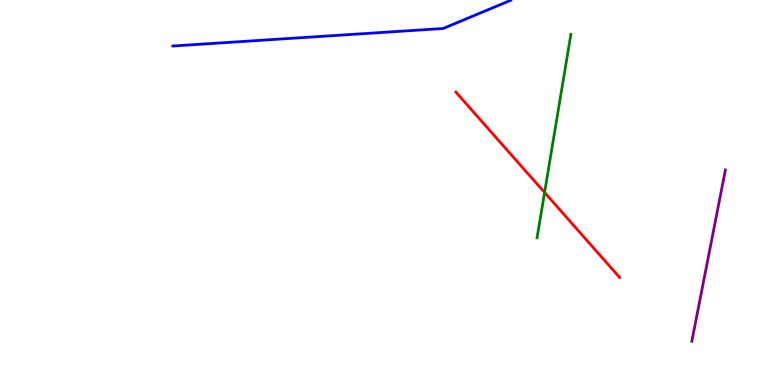[{'lines': ['blue', 'red'], 'intersections': []}, {'lines': ['green', 'red'], 'intersections': [{'x': 7.03, 'y': 5.0}]}, {'lines': ['purple', 'red'], 'intersections': []}, {'lines': ['blue', 'green'], 'intersections': []}, {'lines': ['blue', 'purple'], 'intersections': []}, {'lines': ['green', 'purple'], 'intersections': []}]